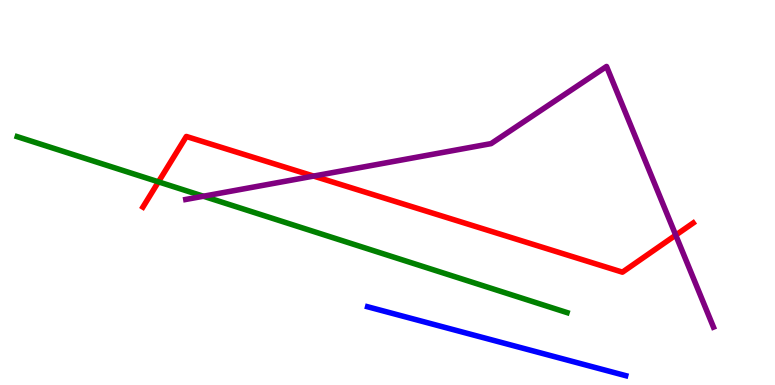[{'lines': ['blue', 'red'], 'intersections': []}, {'lines': ['green', 'red'], 'intersections': [{'x': 2.04, 'y': 5.28}]}, {'lines': ['purple', 'red'], 'intersections': [{'x': 4.05, 'y': 5.43}, {'x': 8.72, 'y': 3.89}]}, {'lines': ['blue', 'green'], 'intersections': []}, {'lines': ['blue', 'purple'], 'intersections': []}, {'lines': ['green', 'purple'], 'intersections': [{'x': 2.62, 'y': 4.9}]}]